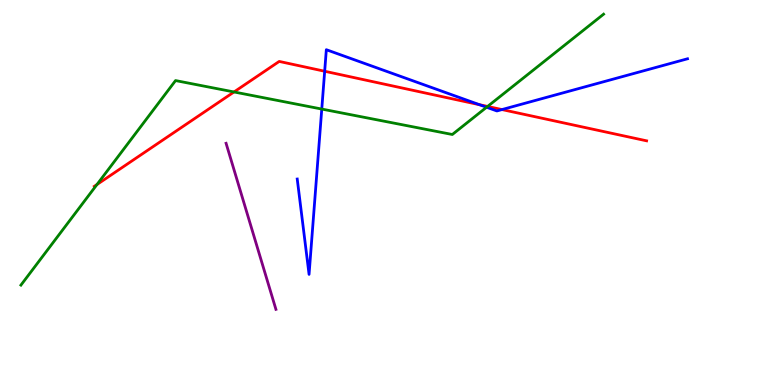[{'lines': ['blue', 'red'], 'intersections': [{'x': 4.19, 'y': 8.15}, {'x': 6.19, 'y': 7.28}, {'x': 6.48, 'y': 7.15}]}, {'lines': ['green', 'red'], 'intersections': [{'x': 1.25, 'y': 5.21}, {'x': 3.02, 'y': 7.61}, {'x': 6.29, 'y': 7.23}]}, {'lines': ['purple', 'red'], 'intersections': []}, {'lines': ['blue', 'green'], 'intersections': [{'x': 4.15, 'y': 7.17}, {'x': 6.28, 'y': 7.21}]}, {'lines': ['blue', 'purple'], 'intersections': []}, {'lines': ['green', 'purple'], 'intersections': []}]